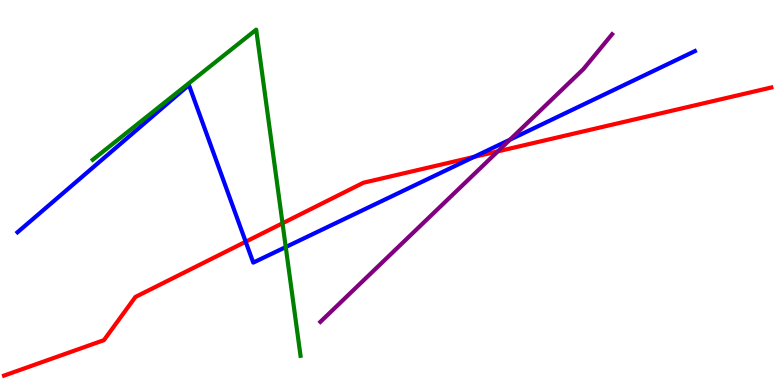[{'lines': ['blue', 'red'], 'intersections': [{'x': 3.17, 'y': 3.72}, {'x': 6.11, 'y': 5.92}]}, {'lines': ['green', 'red'], 'intersections': [{'x': 3.65, 'y': 4.2}]}, {'lines': ['purple', 'red'], 'intersections': [{'x': 6.42, 'y': 6.07}]}, {'lines': ['blue', 'green'], 'intersections': [{'x': 3.69, 'y': 3.58}]}, {'lines': ['blue', 'purple'], 'intersections': [{'x': 6.58, 'y': 6.37}]}, {'lines': ['green', 'purple'], 'intersections': []}]